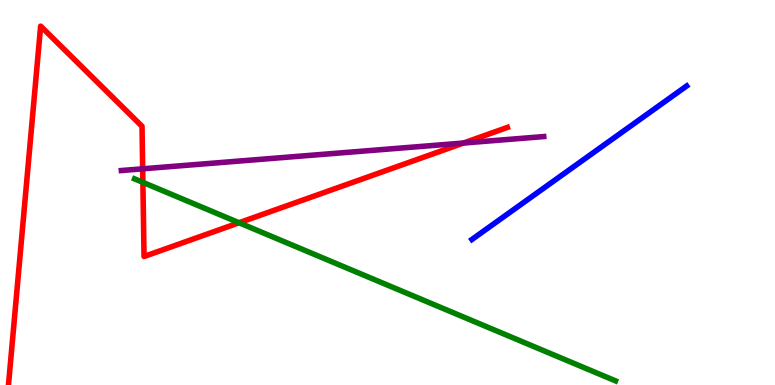[{'lines': ['blue', 'red'], 'intersections': []}, {'lines': ['green', 'red'], 'intersections': [{'x': 1.84, 'y': 5.26}, {'x': 3.08, 'y': 4.21}]}, {'lines': ['purple', 'red'], 'intersections': [{'x': 1.84, 'y': 5.62}, {'x': 5.98, 'y': 6.29}]}, {'lines': ['blue', 'green'], 'intersections': []}, {'lines': ['blue', 'purple'], 'intersections': []}, {'lines': ['green', 'purple'], 'intersections': []}]